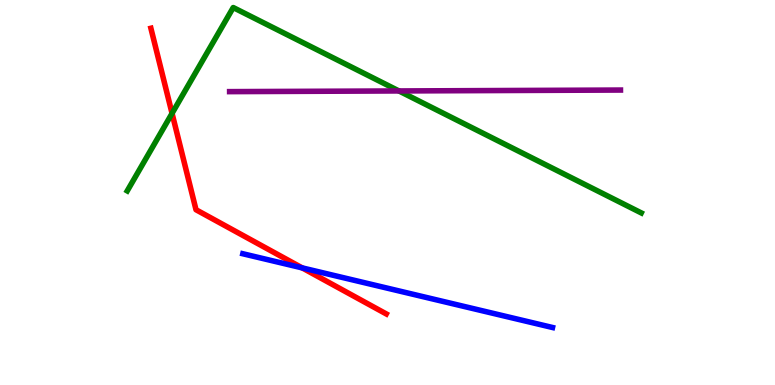[{'lines': ['blue', 'red'], 'intersections': [{'x': 3.9, 'y': 3.04}]}, {'lines': ['green', 'red'], 'intersections': [{'x': 2.22, 'y': 7.06}]}, {'lines': ['purple', 'red'], 'intersections': []}, {'lines': ['blue', 'green'], 'intersections': []}, {'lines': ['blue', 'purple'], 'intersections': []}, {'lines': ['green', 'purple'], 'intersections': [{'x': 5.15, 'y': 7.64}]}]